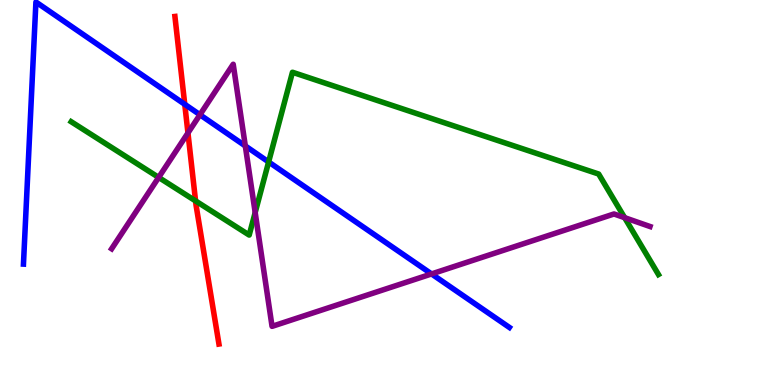[{'lines': ['blue', 'red'], 'intersections': [{'x': 2.38, 'y': 7.29}]}, {'lines': ['green', 'red'], 'intersections': [{'x': 2.52, 'y': 4.78}]}, {'lines': ['purple', 'red'], 'intersections': [{'x': 2.43, 'y': 6.55}]}, {'lines': ['blue', 'green'], 'intersections': [{'x': 3.47, 'y': 5.79}]}, {'lines': ['blue', 'purple'], 'intersections': [{'x': 2.58, 'y': 7.02}, {'x': 3.17, 'y': 6.21}, {'x': 5.57, 'y': 2.88}]}, {'lines': ['green', 'purple'], 'intersections': [{'x': 2.05, 'y': 5.39}, {'x': 3.29, 'y': 4.48}, {'x': 8.06, 'y': 4.35}]}]